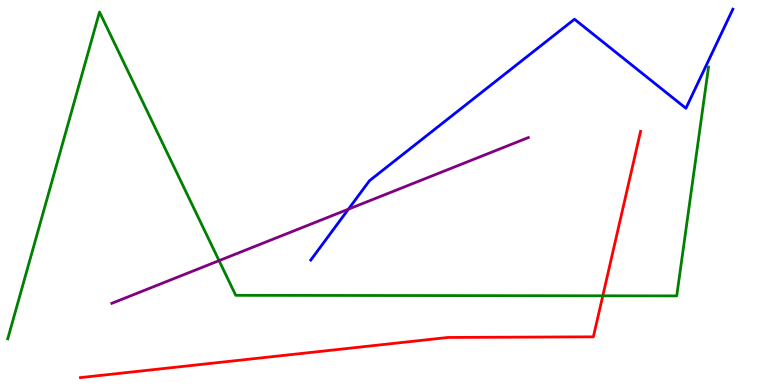[{'lines': ['blue', 'red'], 'intersections': []}, {'lines': ['green', 'red'], 'intersections': [{'x': 7.78, 'y': 2.32}]}, {'lines': ['purple', 'red'], 'intersections': []}, {'lines': ['blue', 'green'], 'intersections': []}, {'lines': ['blue', 'purple'], 'intersections': [{'x': 4.5, 'y': 4.57}]}, {'lines': ['green', 'purple'], 'intersections': [{'x': 2.83, 'y': 3.23}]}]